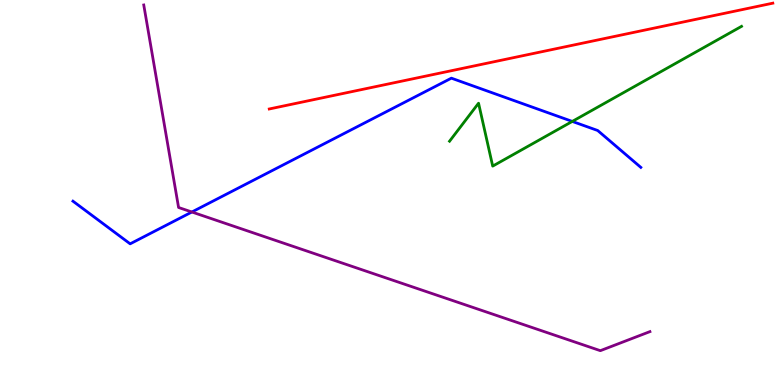[{'lines': ['blue', 'red'], 'intersections': []}, {'lines': ['green', 'red'], 'intersections': []}, {'lines': ['purple', 'red'], 'intersections': []}, {'lines': ['blue', 'green'], 'intersections': [{'x': 7.38, 'y': 6.85}]}, {'lines': ['blue', 'purple'], 'intersections': [{'x': 2.48, 'y': 4.49}]}, {'lines': ['green', 'purple'], 'intersections': []}]